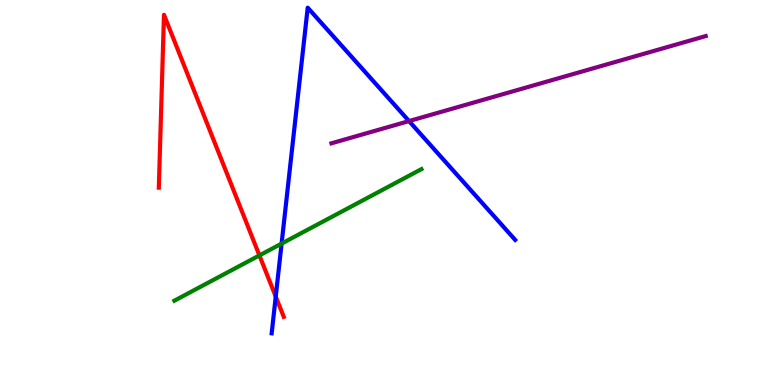[{'lines': ['blue', 'red'], 'intersections': [{'x': 3.56, 'y': 2.3}]}, {'lines': ['green', 'red'], 'intersections': [{'x': 3.35, 'y': 3.37}]}, {'lines': ['purple', 'red'], 'intersections': []}, {'lines': ['blue', 'green'], 'intersections': [{'x': 3.63, 'y': 3.67}]}, {'lines': ['blue', 'purple'], 'intersections': [{'x': 5.28, 'y': 6.86}]}, {'lines': ['green', 'purple'], 'intersections': []}]